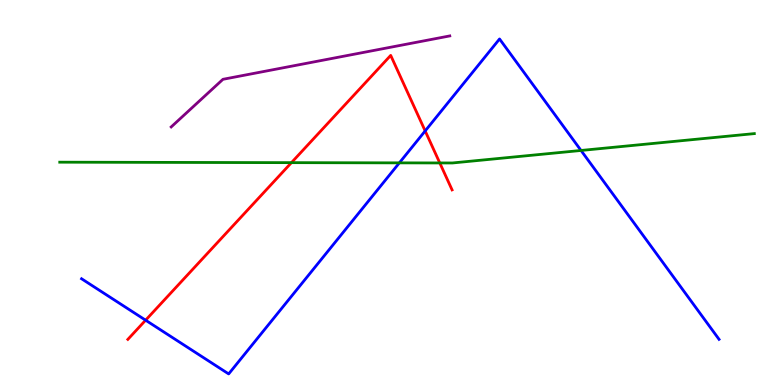[{'lines': ['blue', 'red'], 'intersections': [{'x': 1.88, 'y': 1.68}, {'x': 5.49, 'y': 6.6}]}, {'lines': ['green', 'red'], 'intersections': [{'x': 3.76, 'y': 5.78}, {'x': 5.67, 'y': 5.77}]}, {'lines': ['purple', 'red'], 'intersections': []}, {'lines': ['blue', 'green'], 'intersections': [{'x': 5.15, 'y': 5.77}, {'x': 7.5, 'y': 6.09}]}, {'lines': ['blue', 'purple'], 'intersections': []}, {'lines': ['green', 'purple'], 'intersections': []}]